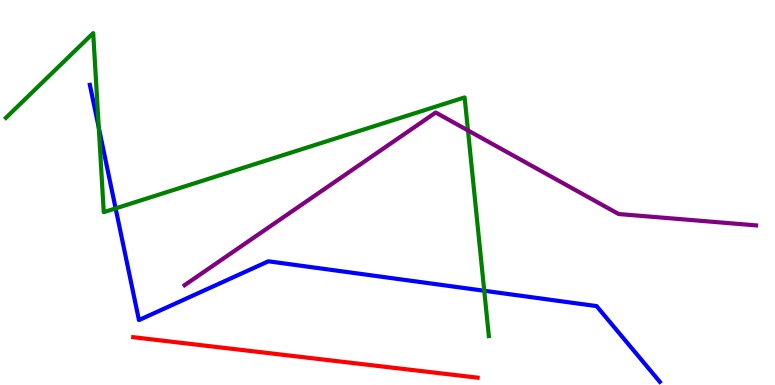[{'lines': ['blue', 'red'], 'intersections': []}, {'lines': ['green', 'red'], 'intersections': []}, {'lines': ['purple', 'red'], 'intersections': []}, {'lines': ['blue', 'green'], 'intersections': [{'x': 1.27, 'y': 6.69}, {'x': 1.49, 'y': 4.59}, {'x': 6.25, 'y': 2.45}]}, {'lines': ['blue', 'purple'], 'intersections': []}, {'lines': ['green', 'purple'], 'intersections': [{'x': 6.04, 'y': 6.61}]}]